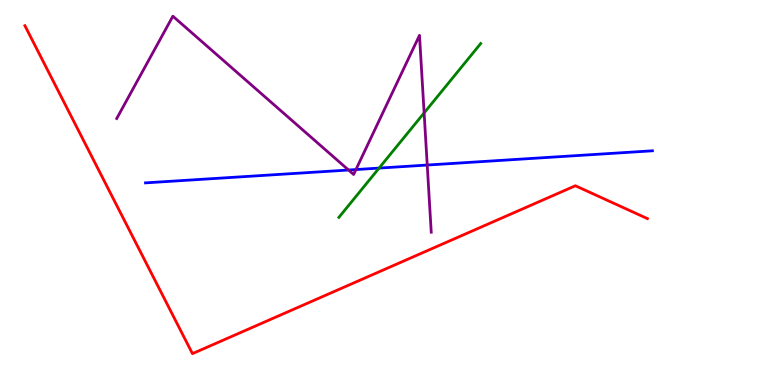[{'lines': ['blue', 'red'], 'intersections': []}, {'lines': ['green', 'red'], 'intersections': []}, {'lines': ['purple', 'red'], 'intersections': []}, {'lines': ['blue', 'green'], 'intersections': [{'x': 4.89, 'y': 5.63}]}, {'lines': ['blue', 'purple'], 'intersections': [{'x': 4.5, 'y': 5.58}, {'x': 4.59, 'y': 5.6}, {'x': 5.51, 'y': 5.71}]}, {'lines': ['green', 'purple'], 'intersections': [{'x': 5.47, 'y': 7.07}]}]